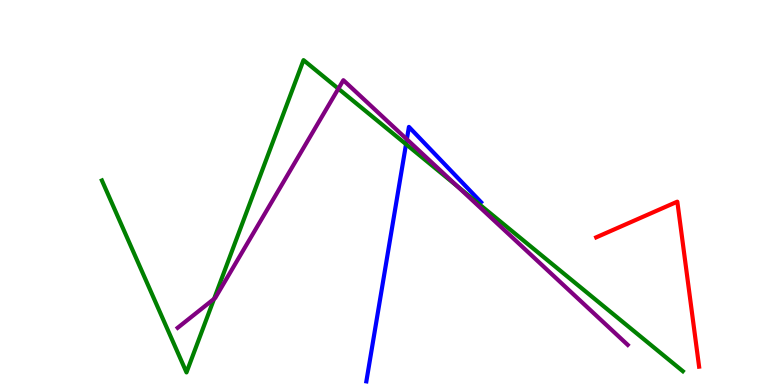[{'lines': ['blue', 'red'], 'intersections': []}, {'lines': ['green', 'red'], 'intersections': []}, {'lines': ['purple', 'red'], 'intersections': []}, {'lines': ['blue', 'green'], 'intersections': [{'x': 5.24, 'y': 6.25}]}, {'lines': ['blue', 'purple'], 'intersections': [{'x': 5.25, 'y': 6.38}]}, {'lines': ['green', 'purple'], 'intersections': [{'x': 2.76, 'y': 2.24}, {'x': 4.37, 'y': 7.7}, {'x': 5.9, 'y': 5.16}]}]